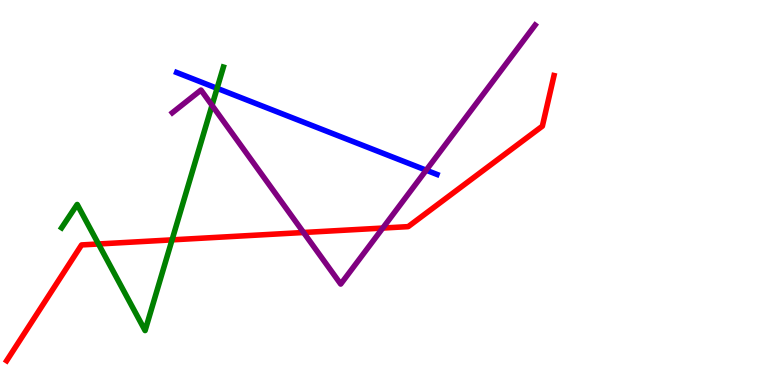[{'lines': ['blue', 'red'], 'intersections': []}, {'lines': ['green', 'red'], 'intersections': [{'x': 1.27, 'y': 3.66}, {'x': 2.22, 'y': 3.77}]}, {'lines': ['purple', 'red'], 'intersections': [{'x': 3.92, 'y': 3.96}, {'x': 4.94, 'y': 4.08}]}, {'lines': ['blue', 'green'], 'intersections': [{'x': 2.8, 'y': 7.71}]}, {'lines': ['blue', 'purple'], 'intersections': [{'x': 5.5, 'y': 5.58}]}, {'lines': ['green', 'purple'], 'intersections': [{'x': 2.74, 'y': 7.26}]}]